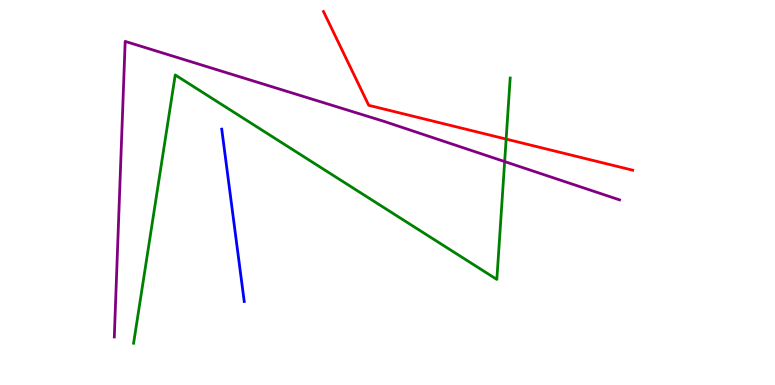[{'lines': ['blue', 'red'], 'intersections': []}, {'lines': ['green', 'red'], 'intersections': [{'x': 6.53, 'y': 6.39}]}, {'lines': ['purple', 'red'], 'intersections': []}, {'lines': ['blue', 'green'], 'intersections': []}, {'lines': ['blue', 'purple'], 'intersections': []}, {'lines': ['green', 'purple'], 'intersections': [{'x': 6.51, 'y': 5.8}]}]